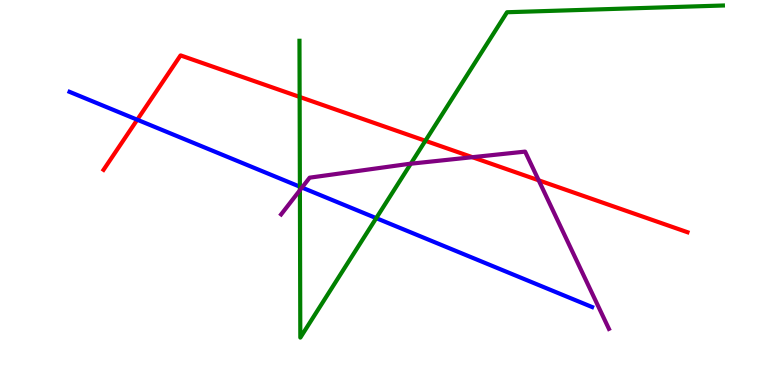[{'lines': ['blue', 'red'], 'intersections': [{'x': 1.77, 'y': 6.89}]}, {'lines': ['green', 'red'], 'intersections': [{'x': 3.87, 'y': 7.48}, {'x': 5.49, 'y': 6.34}]}, {'lines': ['purple', 'red'], 'intersections': [{'x': 6.1, 'y': 5.92}, {'x': 6.95, 'y': 5.32}]}, {'lines': ['blue', 'green'], 'intersections': [{'x': 3.87, 'y': 5.15}, {'x': 4.85, 'y': 4.33}]}, {'lines': ['blue', 'purple'], 'intersections': [{'x': 3.9, 'y': 5.13}]}, {'lines': ['green', 'purple'], 'intersections': [{'x': 3.87, 'y': 5.06}, {'x': 5.3, 'y': 5.75}]}]